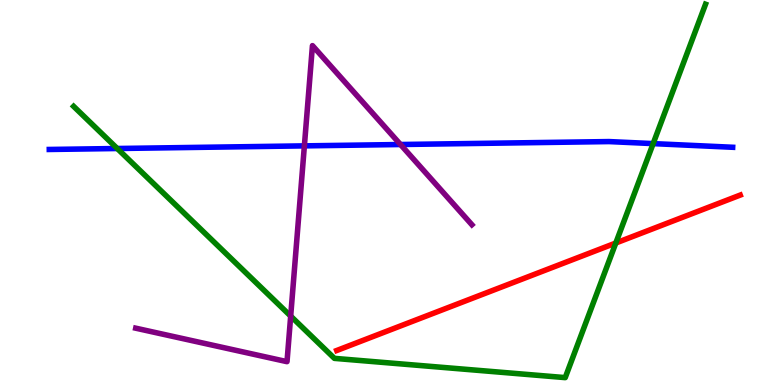[{'lines': ['blue', 'red'], 'intersections': []}, {'lines': ['green', 'red'], 'intersections': [{'x': 7.95, 'y': 3.69}]}, {'lines': ['purple', 'red'], 'intersections': []}, {'lines': ['blue', 'green'], 'intersections': [{'x': 1.51, 'y': 6.14}, {'x': 8.43, 'y': 6.27}]}, {'lines': ['blue', 'purple'], 'intersections': [{'x': 3.93, 'y': 6.21}, {'x': 5.17, 'y': 6.25}]}, {'lines': ['green', 'purple'], 'intersections': [{'x': 3.75, 'y': 1.79}]}]